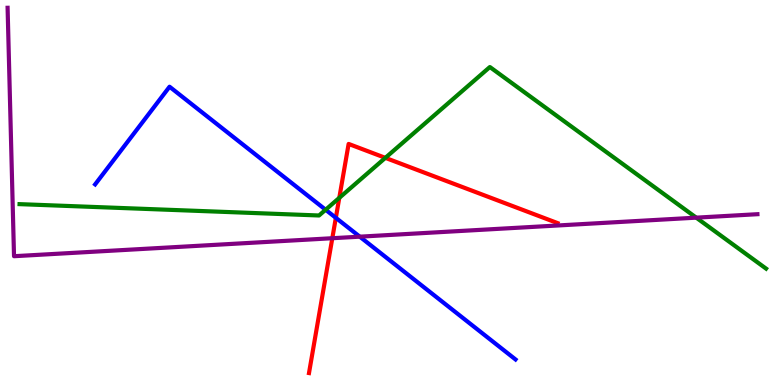[{'lines': ['blue', 'red'], 'intersections': [{'x': 4.33, 'y': 4.34}]}, {'lines': ['green', 'red'], 'intersections': [{'x': 4.38, 'y': 4.86}, {'x': 4.97, 'y': 5.9}]}, {'lines': ['purple', 'red'], 'intersections': [{'x': 4.29, 'y': 3.81}]}, {'lines': ['blue', 'green'], 'intersections': [{'x': 4.2, 'y': 4.55}]}, {'lines': ['blue', 'purple'], 'intersections': [{'x': 4.64, 'y': 3.85}]}, {'lines': ['green', 'purple'], 'intersections': [{'x': 8.98, 'y': 4.35}]}]